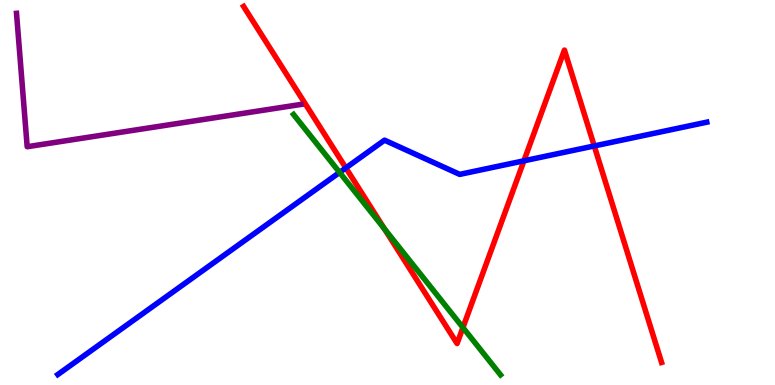[{'lines': ['blue', 'red'], 'intersections': [{'x': 4.46, 'y': 5.64}, {'x': 6.76, 'y': 5.82}, {'x': 7.67, 'y': 6.21}]}, {'lines': ['green', 'red'], 'intersections': [{'x': 4.96, 'y': 4.05}, {'x': 5.97, 'y': 1.49}]}, {'lines': ['purple', 'red'], 'intersections': []}, {'lines': ['blue', 'green'], 'intersections': [{'x': 4.38, 'y': 5.52}]}, {'lines': ['blue', 'purple'], 'intersections': []}, {'lines': ['green', 'purple'], 'intersections': []}]